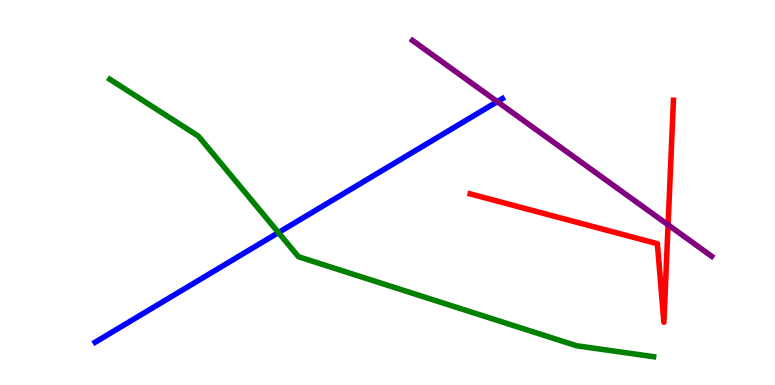[{'lines': ['blue', 'red'], 'intersections': []}, {'lines': ['green', 'red'], 'intersections': []}, {'lines': ['purple', 'red'], 'intersections': [{'x': 8.62, 'y': 4.16}]}, {'lines': ['blue', 'green'], 'intersections': [{'x': 3.59, 'y': 3.96}]}, {'lines': ['blue', 'purple'], 'intersections': [{'x': 6.42, 'y': 7.36}]}, {'lines': ['green', 'purple'], 'intersections': []}]